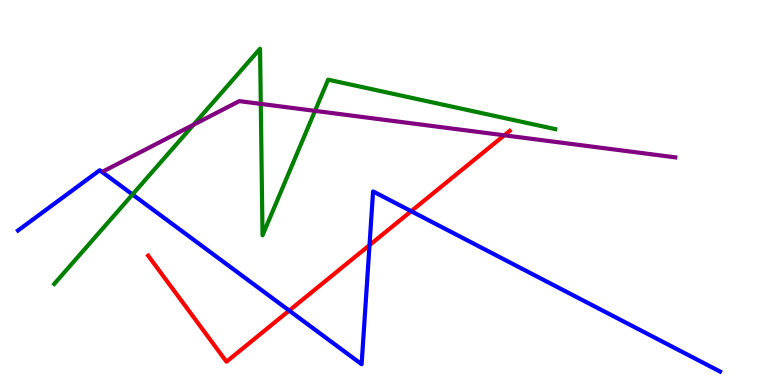[{'lines': ['blue', 'red'], 'intersections': [{'x': 3.73, 'y': 1.93}, {'x': 4.77, 'y': 3.63}, {'x': 5.31, 'y': 4.51}]}, {'lines': ['green', 'red'], 'intersections': []}, {'lines': ['purple', 'red'], 'intersections': [{'x': 6.51, 'y': 6.49}]}, {'lines': ['blue', 'green'], 'intersections': [{'x': 1.71, 'y': 4.95}]}, {'lines': ['blue', 'purple'], 'intersections': []}, {'lines': ['green', 'purple'], 'intersections': [{'x': 2.5, 'y': 6.76}, {'x': 3.36, 'y': 7.3}, {'x': 4.06, 'y': 7.12}]}]